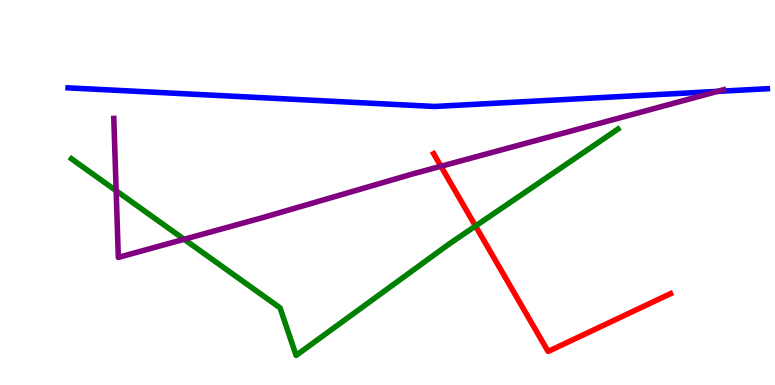[{'lines': ['blue', 'red'], 'intersections': []}, {'lines': ['green', 'red'], 'intersections': [{'x': 6.14, 'y': 4.13}]}, {'lines': ['purple', 'red'], 'intersections': [{'x': 5.69, 'y': 5.68}]}, {'lines': ['blue', 'green'], 'intersections': []}, {'lines': ['blue', 'purple'], 'intersections': [{'x': 9.26, 'y': 7.63}]}, {'lines': ['green', 'purple'], 'intersections': [{'x': 1.5, 'y': 5.05}, {'x': 2.38, 'y': 3.78}]}]